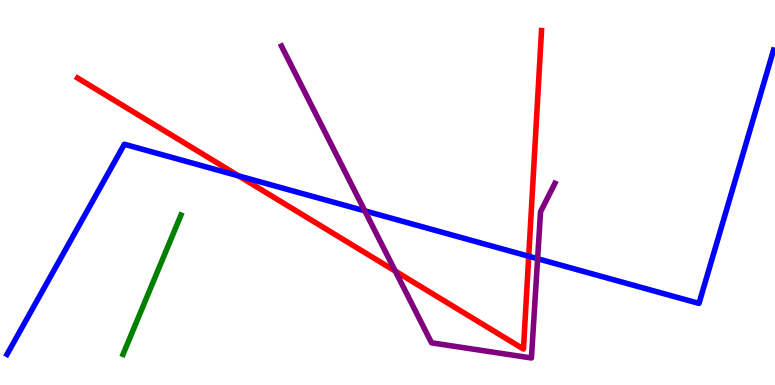[{'lines': ['blue', 'red'], 'intersections': [{'x': 3.08, 'y': 5.43}, {'x': 6.82, 'y': 3.34}]}, {'lines': ['green', 'red'], 'intersections': []}, {'lines': ['purple', 'red'], 'intersections': [{'x': 5.1, 'y': 2.96}]}, {'lines': ['blue', 'green'], 'intersections': []}, {'lines': ['blue', 'purple'], 'intersections': [{'x': 4.71, 'y': 4.52}, {'x': 6.94, 'y': 3.28}]}, {'lines': ['green', 'purple'], 'intersections': []}]